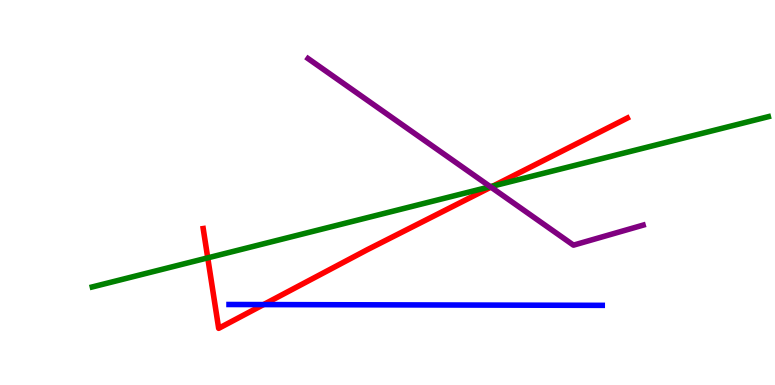[{'lines': ['blue', 'red'], 'intersections': [{'x': 3.4, 'y': 2.09}]}, {'lines': ['green', 'red'], 'intersections': [{'x': 2.68, 'y': 3.3}, {'x': 6.36, 'y': 5.17}]}, {'lines': ['purple', 'red'], 'intersections': [{'x': 6.33, 'y': 5.14}]}, {'lines': ['blue', 'green'], 'intersections': []}, {'lines': ['blue', 'purple'], 'intersections': []}, {'lines': ['green', 'purple'], 'intersections': [{'x': 6.33, 'y': 5.15}]}]